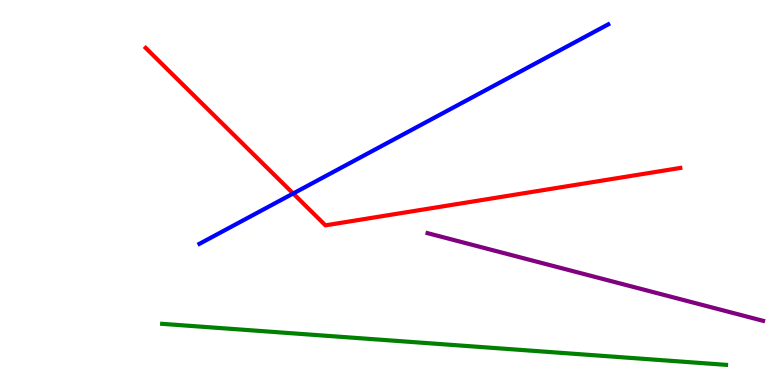[{'lines': ['blue', 'red'], 'intersections': [{'x': 3.78, 'y': 4.97}]}, {'lines': ['green', 'red'], 'intersections': []}, {'lines': ['purple', 'red'], 'intersections': []}, {'lines': ['blue', 'green'], 'intersections': []}, {'lines': ['blue', 'purple'], 'intersections': []}, {'lines': ['green', 'purple'], 'intersections': []}]